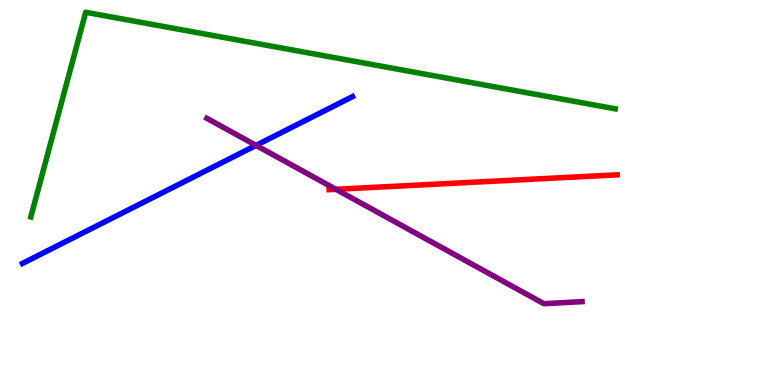[{'lines': ['blue', 'red'], 'intersections': []}, {'lines': ['green', 'red'], 'intersections': []}, {'lines': ['purple', 'red'], 'intersections': [{'x': 4.33, 'y': 5.08}]}, {'lines': ['blue', 'green'], 'intersections': []}, {'lines': ['blue', 'purple'], 'intersections': [{'x': 3.3, 'y': 6.22}]}, {'lines': ['green', 'purple'], 'intersections': []}]